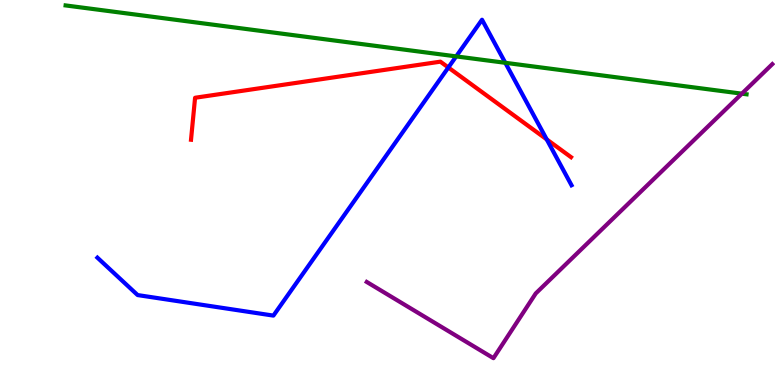[{'lines': ['blue', 'red'], 'intersections': [{'x': 5.79, 'y': 8.25}, {'x': 7.05, 'y': 6.38}]}, {'lines': ['green', 'red'], 'intersections': []}, {'lines': ['purple', 'red'], 'intersections': []}, {'lines': ['blue', 'green'], 'intersections': [{'x': 5.89, 'y': 8.54}, {'x': 6.52, 'y': 8.37}]}, {'lines': ['blue', 'purple'], 'intersections': []}, {'lines': ['green', 'purple'], 'intersections': [{'x': 9.57, 'y': 7.57}]}]